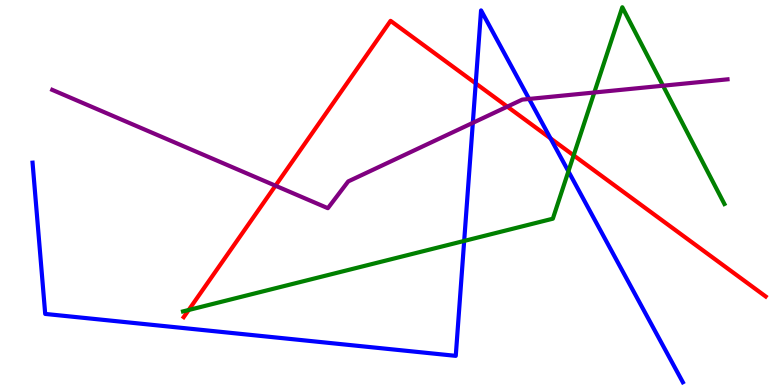[{'lines': ['blue', 'red'], 'intersections': [{'x': 6.14, 'y': 7.83}, {'x': 7.1, 'y': 6.41}]}, {'lines': ['green', 'red'], 'intersections': [{'x': 2.43, 'y': 1.95}, {'x': 7.4, 'y': 5.96}]}, {'lines': ['purple', 'red'], 'intersections': [{'x': 3.55, 'y': 5.18}, {'x': 6.55, 'y': 7.23}]}, {'lines': ['blue', 'green'], 'intersections': [{'x': 5.99, 'y': 3.74}, {'x': 7.33, 'y': 5.55}]}, {'lines': ['blue', 'purple'], 'intersections': [{'x': 6.1, 'y': 6.81}, {'x': 6.83, 'y': 7.43}]}, {'lines': ['green', 'purple'], 'intersections': [{'x': 7.67, 'y': 7.6}, {'x': 8.56, 'y': 7.77}]}]